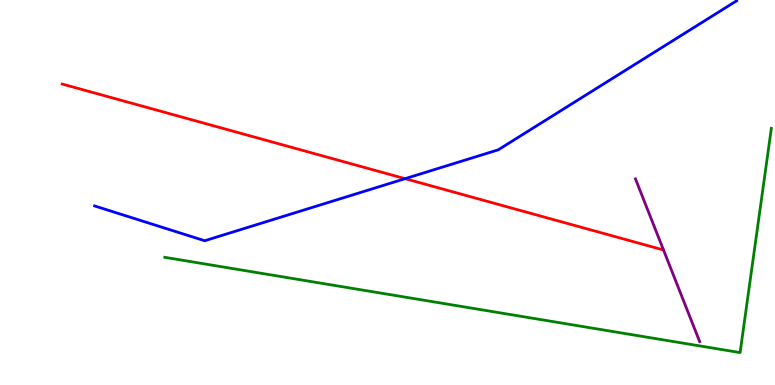[{'lines': ['blue', 'red'], 'intersections': [{'x': 5.23, 'y': 5.36}]}, {'lines': ['green', 'red'], 'intersections': []}, {'lines': ['purple', 'red'], 'intersections': []}, {'lines': ['blue', 'green'], 'intersections': []}, {'lines': ['blue', 'purple'], 'intersections': []}, {'lines': ['green', 'purple'], 'intersections': []}]